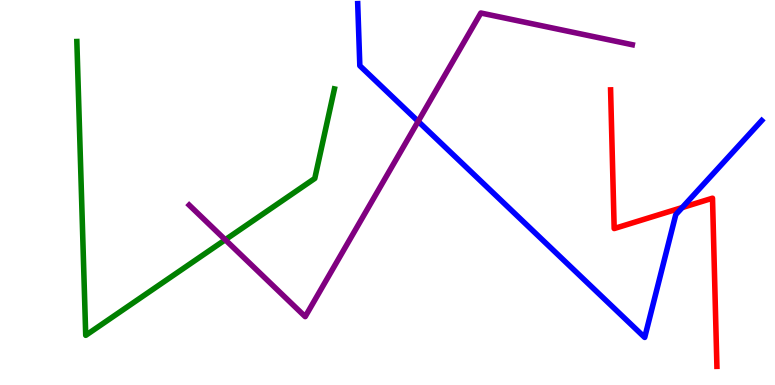[{'lines': ['blue', 'red'], 'intersections': [{'x': 8.8, 'y': 4.61}]}, {'lines': ['green', 'red'], 'intersections': []}, {'lines': ['purple', 'red'], 'intersections': []}, {'lines': ['blue', 'green'], 'intersections': []}, {'lines': ['blue', 'purple'], 'intersections': [{'x': 5.4, 'y': 6.85}]}, {'lines': ['green', 'purple'], 'intersections': [{'x': 2.91, 'y': 3.77}]}]